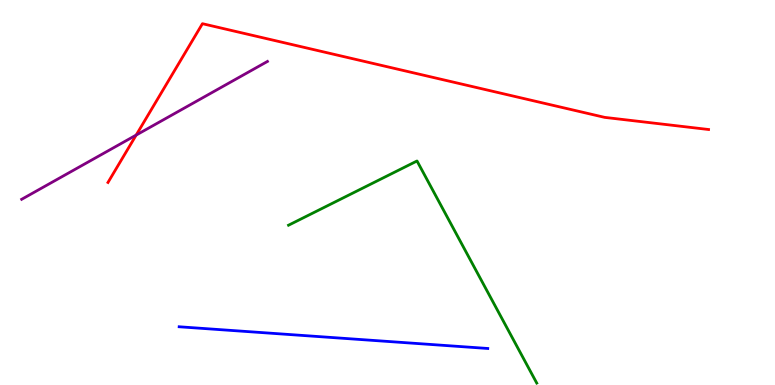[{'lines': ['blue', 'red'], 'intersections': []}, {'lines': ['green', 'red'], 'intersections': []}, {'lines': ['purple', 'red'], 'intersections': [{'x': 1.76, 'y': 6.49}]}, {'lines': ['blue', 'green'], 'intersections': []}, {'lines': ['blue', 'purple'], 'intersections': []}, {'lines': ['green', 'purple'], 'intersections': []}]